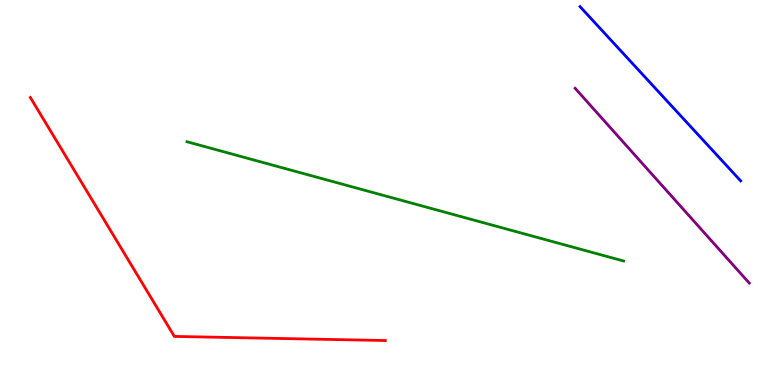[{'lines': ['blue', 'red'], 'intersections': []}, {'lines': ['green', 'red'], 'intersections': []}, {'lines': ['purple', 'red'], 'intersections': []}, {'lines': ['blue', 'green'], 'intersections': []}, {'lines': ['blue', 'purple'], 'intersections': []}, {'lines': ['green', 'purple'], 'intersections': []}]